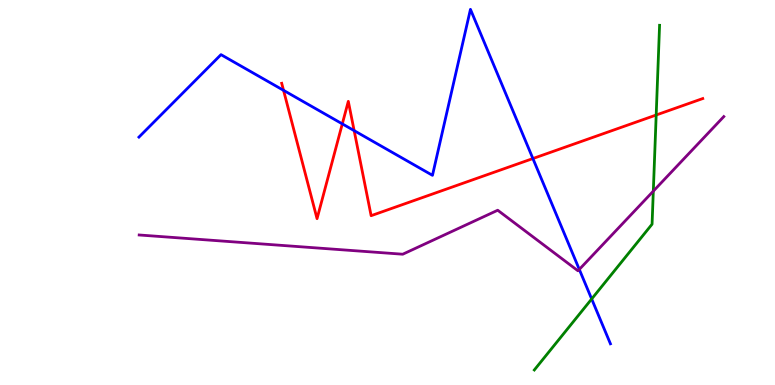[{'lines': ['blue', 'red'], 'intersections': [{'x': 3.66, 'y': 7.65}, {'x': 4.42, 'y': 6.78}, {'x': 4.57, 'y': 6.61}, {'x': 6.88, 'y': 5.88}]}, {'lines': ['green', 'red'], 'intersections': [{'x': 8.47, 'y': 7.01}]}, {'lines': ['purple', 'red'], 'intersections': []}, {'lines': ['blue', 'green'], 'intersections': [{'x': 7.63, 'y': 2.23}]}, {'lines': ['blue', 'purple'], 'intersections': [{'x': 7.47, 'y': 3.0}]}, {'lines': ['green', 'purple'], 'intersections': [{'x': 8.43, 'y': 5.04}]}]